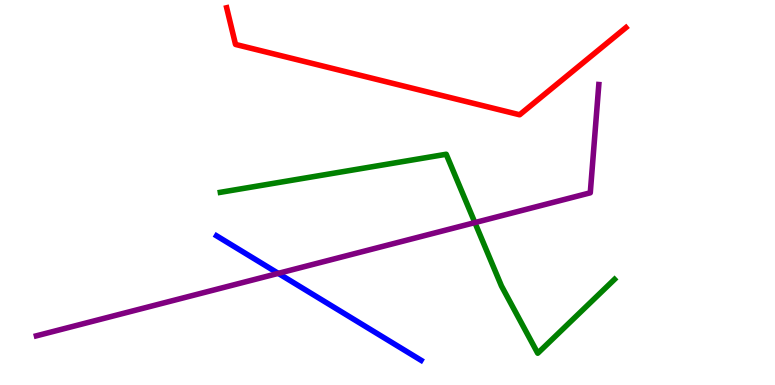[{'lines': ['blue', 'red'], 'intersections': []}, {'lines': ['green', 'red'], 'intersections': []}, {'lines': ['purple', 'red'], 'intersections': []}, {'lines': ['blue', 'green'], 'intersections': []}, {'lines': ['blue', 'purple'], 'intersections': [{'x': 3.59, 'y': 2.9}]}, {'lines': ['green', 'purple'], 'intersections': [{'x': 6.13, 'y': 4.22}]}]